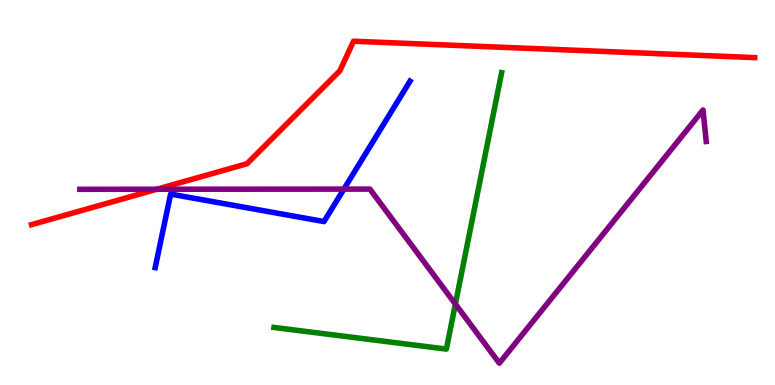[{'lines': ['blue', 'red'], 'intersections': []}, {'lines': ['green', 'red'], 'intersections': []}, {'lines': ['purple', 'red'], 'intersections': [{'x': 2.02, 'y': 5.08}]}, {'lines': ['blue', 'green'], 'intersections': []}, {'lines': ['blue', 'purple'], 'intersections': [{'x': 4.44, 'y': 5.09}]}, {'lines': ['green', 'purple'], 'intersections': [{'x': 5.88, 'y': 2.1}]}]